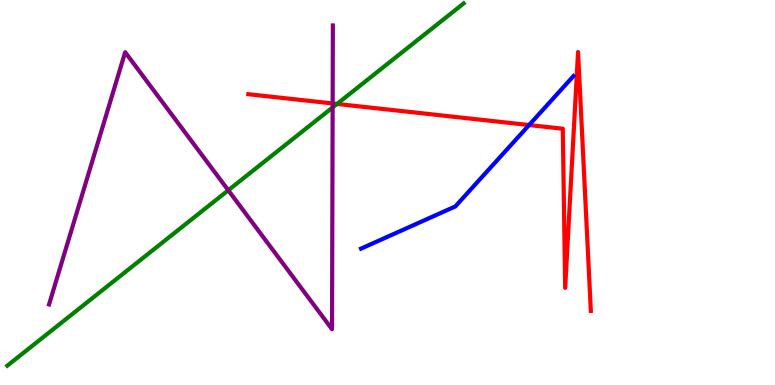[{'lines': ['blue', 'red'], 'intersections': [{'x': 6.83, 'y': 6.75}]}, {'lines': ['green', 'red'], 'intersections': [{'x': 4.35, 'y': 7.3}]}, {'lines': ['purple', 'red'], 'intersections': [{'x': 4.29, 'y': 7.31}]}, {'lines': ['blue', 'green'], 'intersections': []}, {'lines': ['blue', 'purple'], 'intersections': []}, {'lines': ['green', 'purple'], 'intersections': [{'x': 2.95, 'y': 5.06}, {'x': 4.29, 'y': 7.21}]}]